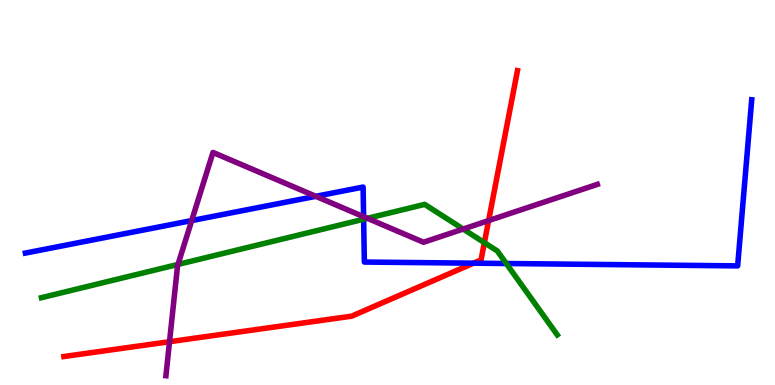[{'lines': ['blue', 'red'], 'intersections': [{'x': 6.11, 'y': 3.16}]}, {'lines': ['green', 'red'], 'intersections': [{'x': 6.25, 'y': 3.7}]}, {'lines': ['purple', 'red'], 'intersections': [{'x': 2.19, 'y': 1.12}, {'x': 6.3, 'y': 4.27}]}, {'lines': ['blue', 'green'], 'intersections': [{'x': 4.69, 'y': 4.31}, {'x': 6.53, 'y': 3.16}]}, {'lines': ['blue', 'purple'], 'intersections': [{'x': 2.47, 'y': 4.27}, {'x': 4.08, 'y': 4.9}, {'x': 4.69, 'y': 4.37}]}, {'lines': ['green', 'purple'], 'intersections': [{'x': 2.3, 'y': 3.13}, {'x': 4.74, 'y': 4.33}, {'x': 5.98, 'y': 4.05}]}]